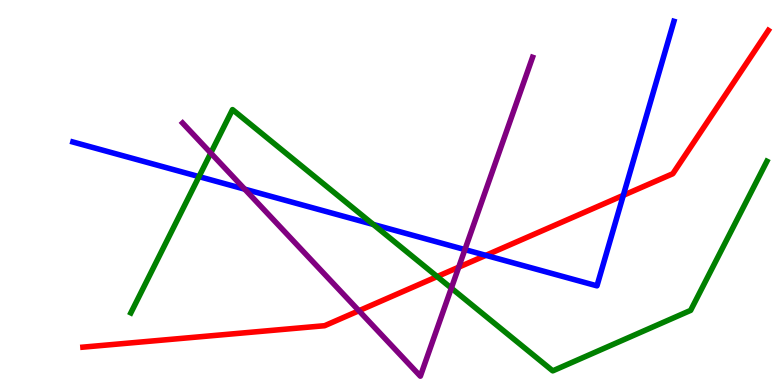[{'lines': ['blue', 'red'], 'intersections': [{'x': 6.27, 'y': 3.37}, {'x': 8.04, 'y': 4.93}]}, {'lines': ['green', 'red'], 'intersections': [{'x': 5.64, 'y': 2.82}]}, {'lines': ['purple', 'red'], 'intersections': [{'x': 4.63, 'y': 1.93}, {'x': 5.92, 'y': 3.06}]}, {'lines': ['blue', 'green'], 'intersections': [{'x': 2.57, 'y': 5.41}, {'x': 4.82, 'y': 4.17}]}, {'lines': ['blue', 'purple'], 'intersections': [{'x': 3.16, 'y': 5.09}, {'x': 6.0, 'y': 3.52}]}, {'lines': ['green', 'purple'], 'intersections': [{'x': 2.72, 'y': 6.03}, {'x': 5.82, 'y': 2.52}]}]